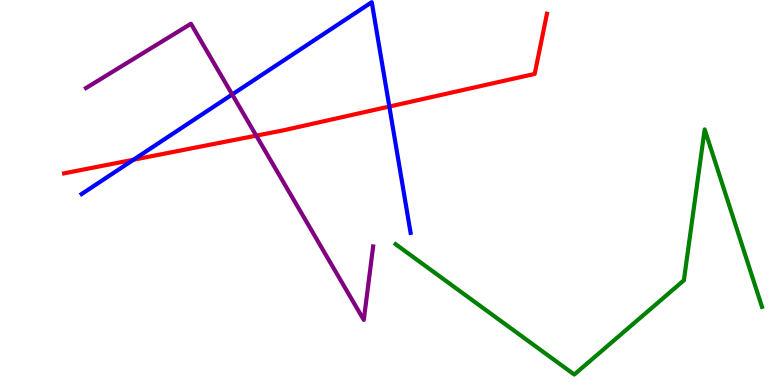[{'lines': ['blue', 'red'], 'intersections': [{'x': 1.72, 'y': 5.85}, {'x': 5.02, 'y': 7.23}]}, {'lines': ['green', 'red'], 'intersections': []}, {'lines': ['purple', 'red'], 'intersections': [{'x': 3.31, 'y': 6.48}]}, {'lines': ['blue', 'green'], 'intersections': []}, {'lines': ['blue', 'purple'], 'intersections': [{'x': 3.0, 'y': 7.55}]}, {'lines': ['green', 'purple'], 'intersections': []}]